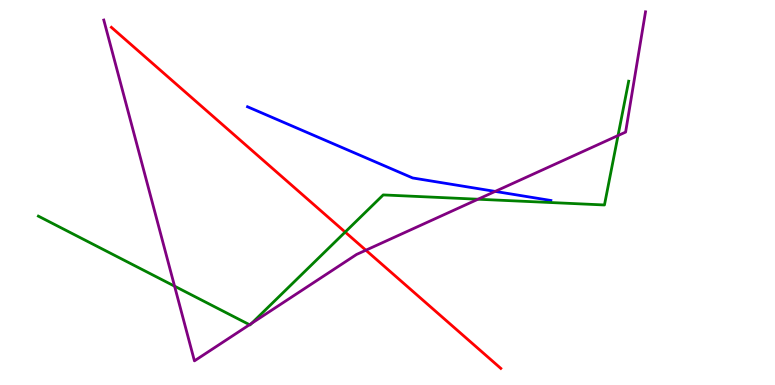[{'lines': ['blue', 'red'], 'intersections': []}, {'lines': ['green', 'red'], 'intersections': [{'x': 4.45, 'y': 3.97}]}, {'lines': ['purple', 'red'], 'intersections': [{'x': 4.72, 'y': 3.5}]}, {'lines': ['blue', 'green'], 'intersections': []}, {'lines': ['blue', 'purple'], 'intersections': [{'x': 6.39, 'y': 5.03}]}, {'lines': ['green', 'purple'], 'intersections': [{'x': 2.25, 'y': 2.57}, {'x': 3.22, 'y': 1.57}, {'x': 3.25, 'y': 1.6}, {'x': 6.17, 'y': 4.83}, {'x': 7.97, 'y': 6.48}]}]